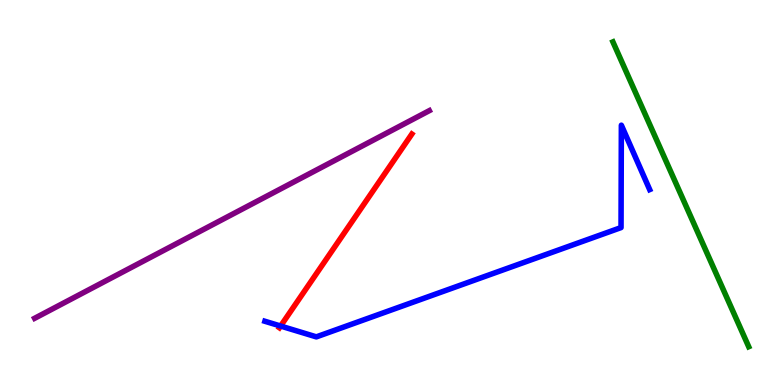[{'lines': ['blue', 'red'], 'intersections': [{'x': 3.62, 'y': 1.53}]}, {'lines': ['green', 'red'], 'intersections': []}, {'lines': ['purple', 'red'], 'intersections': []}, {'lines': ['blue', 'green'], 'intersections': []}, {'lines': ['blue', 'purple'], 'intersections': []}, {'lines': ['green', 'purple'], 'intersections': []}]